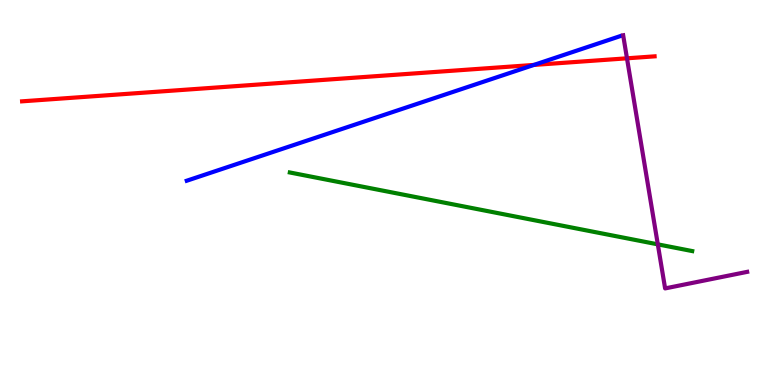[{'lines': ['blue', 'red'], 'intersections': [{'x': 6.89, 'y': 8.31}]}, {'lines': ['green', 'red'], 'intersections': []}, {'lines': ['purple', 'red'], 'intersections': [{'x': 8.09, 'y': 8.49}]}, {'lines': ['blue', 'green'], 'intersections': []}, {'lines': ['blue', 'purple'], 'intersections': []}, {'lines': ['green', 'purple'], 'intersections': [{'x': 8.49, 'y': 3.65}]}]